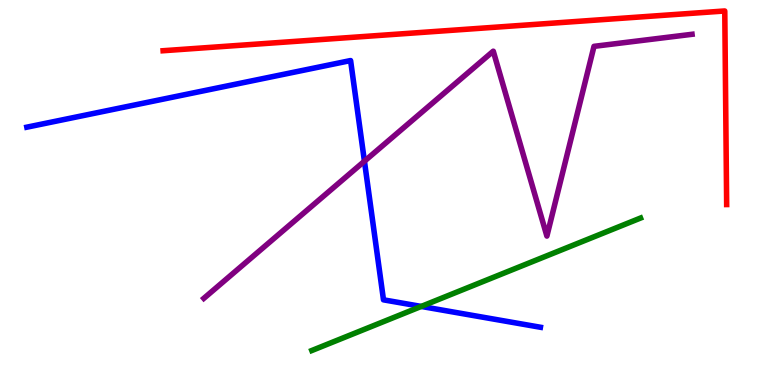[{'lines': ['blue', 'red'], 'intersections': []}, {'lines': ['green', 'red'], 'intersections': []}, {'lines': ['purple', 'red'], 'intersections': []}, {'lines': ['blue', 'green'], 'intersections': [{'x': 5.44, 'y': 2.04}]}, {'lines': ['blue', 'purple'], 'intersections': [{'x': 4.7, 'y': 5.81}]}, {'lines': ['green', 'purple'], 'intersections': []}]